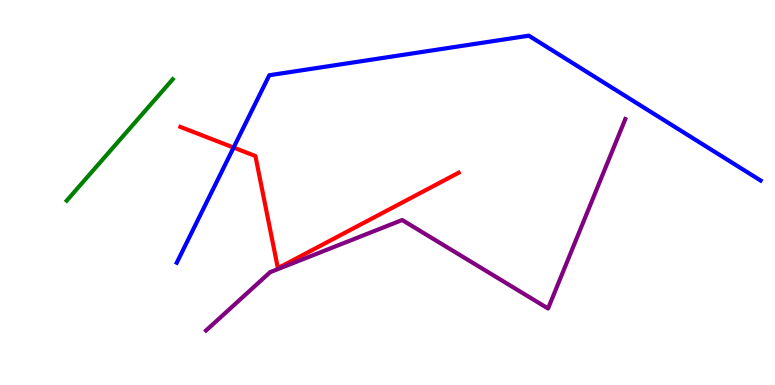[{'lines': ['blue', 'red'], 'intersections': [{'x': 3.01, 'y': 6.17}]}, {'lines': ['green', 'red'], 'intersections': []}, {'lines': ['purple', 'red'], 'intersections': []}, {'lines': ['blue', 'green'], 'intersections': []}, {'lines': ['blue', 'purple'], 'intersections': []}, {'lines': ['green', 'purple'], 'intersections': []}]